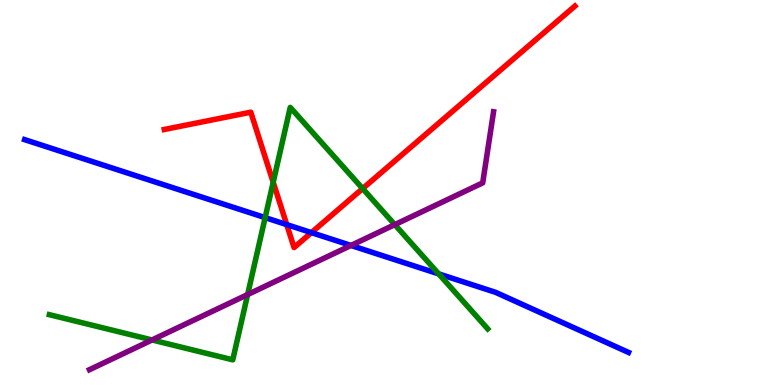[{'lines': ['blue', 'red'], 'intersections': [{'x': 3.7, 'y': 4.17}, {'x': 4.02, 'y': 3.96}]}, {'lines': ['green', 'red'], 'intersections': [{'x': 3.53, 'y': 5.27}, {'x': 4.68, 'y': 5.1}]}, {'lines': ['purple', 'red'], 'intersections': []}, {'lines': ['blue', 'green'], 'intersections': [{'x': 3.42, 'y': 4.35}, {'x': 5.66, 'y': 2.89}]}, {'lines': ['blue', 'purple'], 'intersections': [{'x': 4.53, 'y': 3.62}]}, {'lines': ['green', 'purple'], 'intersections': [{'x': 1.96, 'y': 1.17}, {'x': 3.2, 'y': 2.35}, {'x': 5.09, 'y': 4.17}]}]